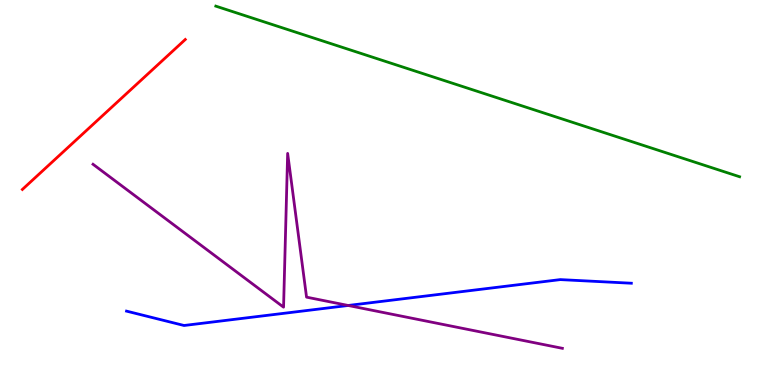[{'lines': ['blue', 'red'], 'intersections': []}, {'lines': ['green', 'red'], 'intersections': []}, {'lines': ['purple', 'red'], 'intersections': []}, {'lines': ['blue', 'green'], 'intersections': []}, {'lines': ['blue', 'purple'], 'intersections': [{'x': 4.49, 'y': 2.07}]}, {'lines': ['green', 'purple'], 'intersections': []}]